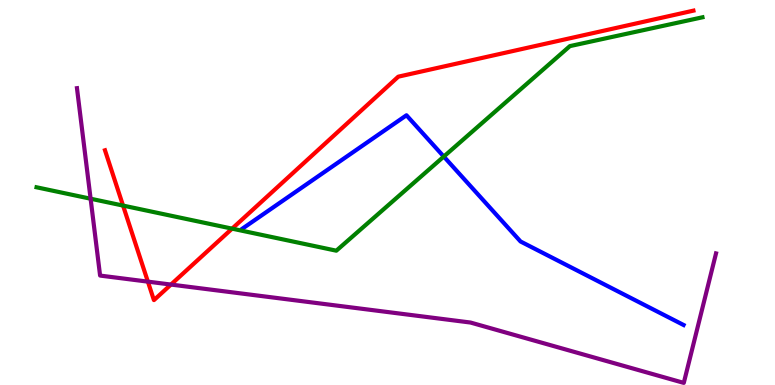[{'lines': ['blue', 'red'], 'intersections': []}, {'lines': ['green', 'red'], 'intersections': [{'x': 1.59, 'y': 4.66}, {'x': 2.99, 'y': 4.06}]}, {'lines': ['purple', 'red'], 'intersections': [{'x': 1.91, 'y': 2.68}, {'x': 2.21, 'y': 2.61}]}, {'lines': ['blue', 'green'], 'intersections': [{'x': 5.73, 'y': 5.93}]}, {'lines': ['blue', 'purple'], 'intersections': []}, {'lines': ['green', 'purple'], 'intersections': [{'x': 1.17, 'y': 4.84}]}]